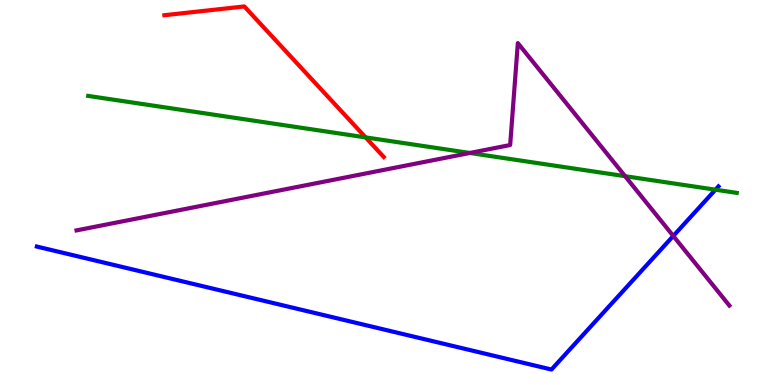[{'lines': ['blue', 'red'], 'intersections': []}, {'lines': ['green', 'red'], 'intersections': [{'x': 4.72, 'y': 6.43}]}, {'lines': ['purple', 'red'], 'intersections': []}, {'lines': ['blue', 'green'], 'intersections': [{'x': 9.23, 'y': 5.07}]}, {'lines': ['blue', 'purple'], 'intersections': [{'x': 8.69, 'y': 3.87}]}, {'lines': ['green', 'purple'], 'intersections': [{'x': 6.06, 'y': 6.03}, {'x': 8.07, 'y': 5.42}]}]